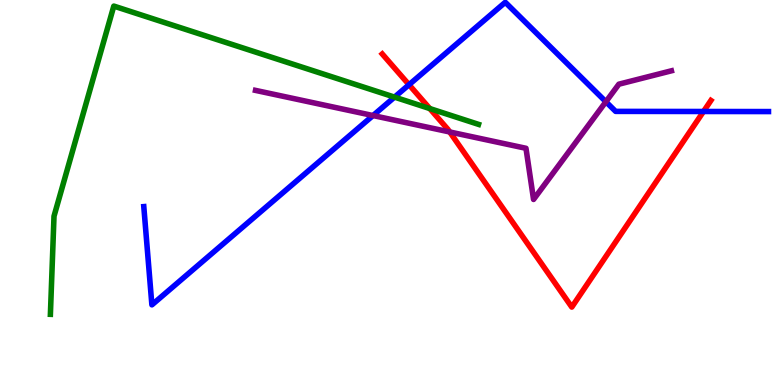[{'lines': ['blue', 'red'], 'intersections': [{'x': 5.28, 'y': 7.8}, {'x': 9.08, 'y': 7.1}]}, {'lines': ['green', 'red'], 'intersections': [{'x': 5.55, 'y': 7.18}]}, {'lines': ['purple', 'red'], 'intersections': [{'x': 5.8, 'y': 6.57}]}, {'lines': ['blue', 'green'], 'intersections': [{'x': 5.09, 'y': 7.48}]}, {'lines': ['blue', 'purple'], 'intersections': [{'x': 4.81, 'y': 7.0}, {'x': 7.82, 'y': 7.36}]}, {'lines': ['green', 'purple'], 'intersections': []}]